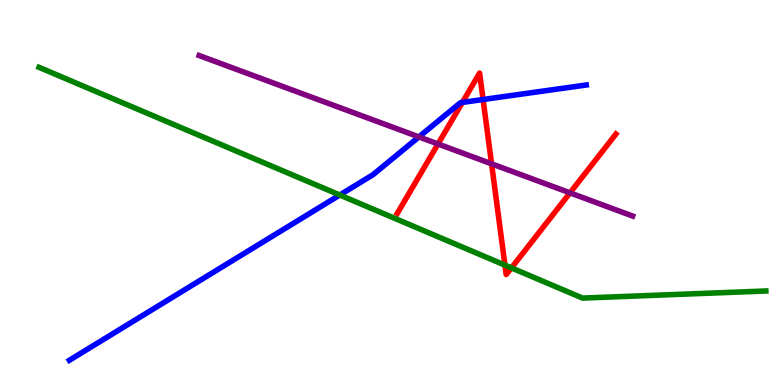[{'lines': ['blue', 'red'], 'intersections': [{'x': 5.97, 'y': 7.34}, {'x': 6.23, 'y': 7.42}]}, {'lines': ['green', 'red'], 'intersections': [{'x': 6.52, 'y': 3.11}, {'x': 6.6, 'y': 3.04}]}, {'lines': ['purple', 'red'], 'intersections': [{'x': 5.65, 'y': 6.26}, {'x': 6.34, 'y': 5.75}, {'x': 7.35, 'y': 4.99}]}, {'lines': ['blue', 'green'], 'intersections': [{'x': 4.38, 'y': 4.93}]}, {'lines': ['blue', 'purple'], 'intersections': [{'x': 5.41, 'y': 6.44}]}, {'lines': ['green', 'purple'], 'intersections': []}]